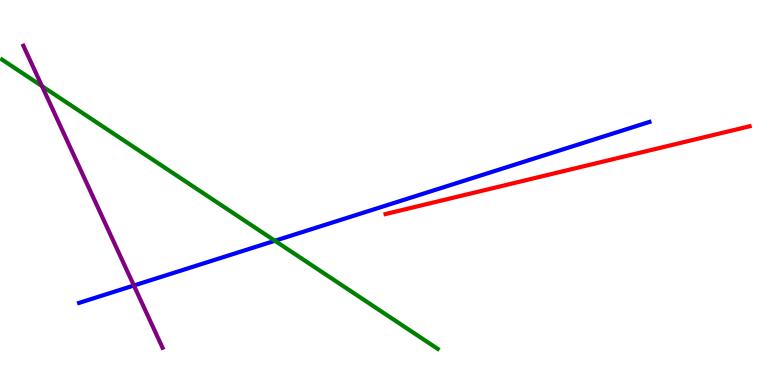[{'lines': ['blue', 'red'], 'intersections': []}, {'lines': ['green', 'red'], 'intersections': []}, {'lines': ['purple', 'red'], 'intersections': []}, {'lines': ['blue', 'green'], 'intersections': [{'x': 3.55, 'y': 3.75}]}, {'lines': ['blue', 'purple'], 'intersections': [{'x': 1.73, 'y': 2.58}]}, {'lines': ['green', 'purple'], 'intersections': [{'x': 0.542, 'y': 7.76}]}]